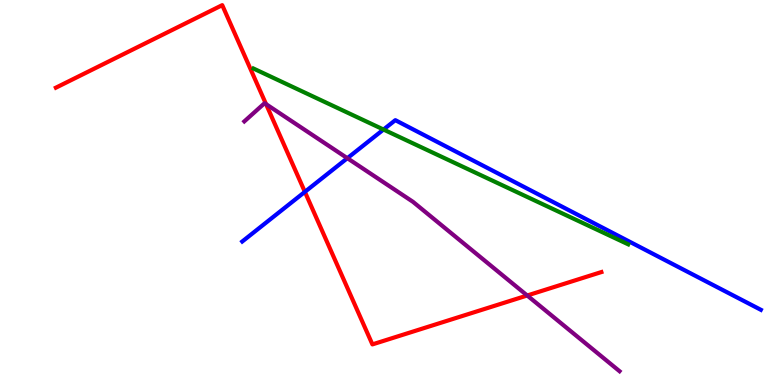[{'lines': ['blue', 'red'], 'intersections': [{'x': 3.93, 'y': 5.02}]}, {'lines': ['green', 'red'], 'intersections': []}, {'lines': ['purple', 'red'], 'intersections': [{'x': 3.43, 'y': 7.29}, {'x': 6.8, 'y': 2.32}]}, {'lines': ['blue', 'green'], 'intersections': [{'x': 4.95, 'y': 6.64}]}, {'lines': ['blue', 'purple'], 'intersections': [{'x': 4.48, 'y': 5.89}]}, {'lines': ['green', 'purple'], 'intersections': []}]